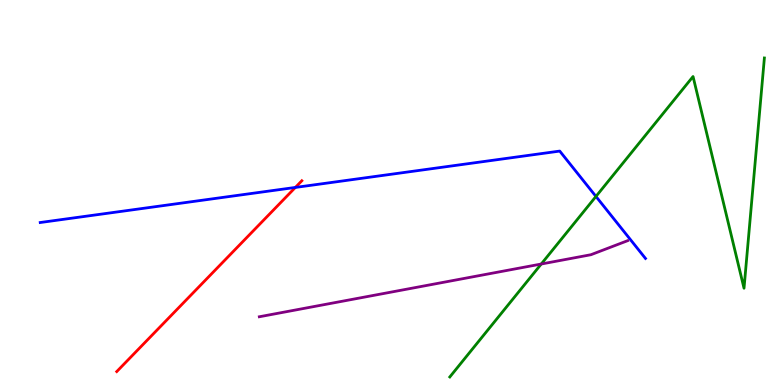[{'lines': ['blue', 'red'], 'intersections': [{'x': 3.81, 'y': 5.13}]}, {'lines': ['green', 'red'], 'intersections': []}, {'lines': ['purple', 'red'], 'intersections': []}, {'lines': ['blue', 'green'], 'intersections': [{'x': 7.69, 'y': 4.9}]}, {'lines': ['blue', 'purple'], 'intersections': []}, {'lines': ['green', 'purple'], 'intersections': [{'x': 6.98, 'y': 3.14}]}]